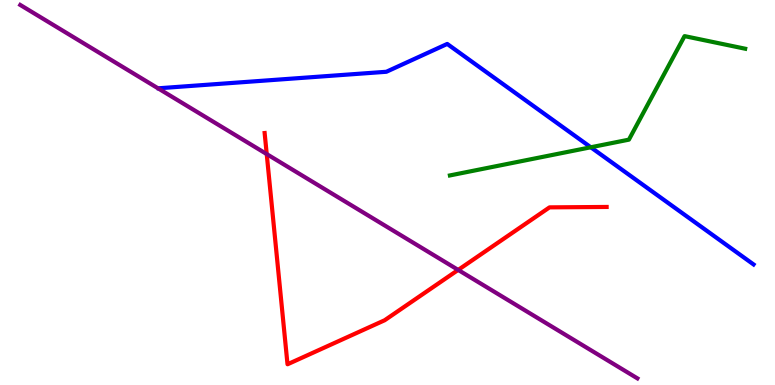[{'lines': ['blue', 'red'], 'intersections': []}, {'lines': ['green', 'red'], 'intersections': []}, {'lines': ['purple', 'red'], 'intersections': [{'x': 3.44, 'y': 6.0}, {'x': 5.91, 'y': 2.99}]}, {'lines': ['blue', 'green'], 'intersections': [{'x': 7.62, 'y': 6.17}]}, {'lines': ['blue', 'purple'], 'intersections': []}, {'lines': ['green', 'purple'], 'intersections': []}]